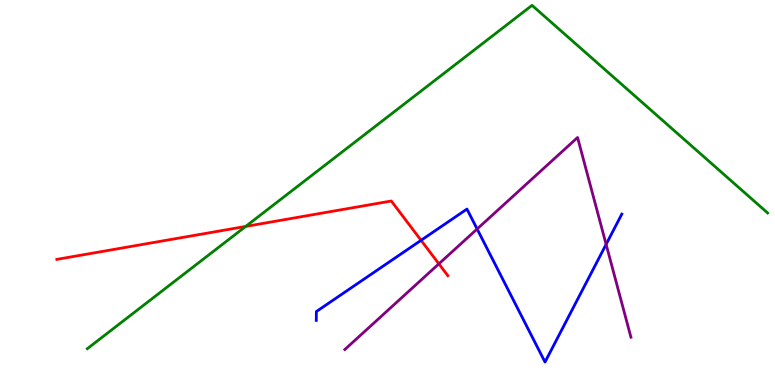[{'lines': ['blue', 'red'], 'intersections': [{'x': 5.43, 'y': 3.76}]}, {'lines': ['green', 'red'], 'intersections': [{'x': 3.17, 'y': 4.12}]}, {'lines': ['purple', 'red'], 'intersections': [{'x': 5.66, 'y': 3.15}]}, {'lines': ['blue', 'green'], 'intersections': []}, {'lines': ['blue', 'purple'], 'intersections': [{'x': 6.16, 'y': 4.05}, {'x': 7.82, 'y': 3.65}]}, {'lines': ['green', 'purple'], 'intersections': []}]